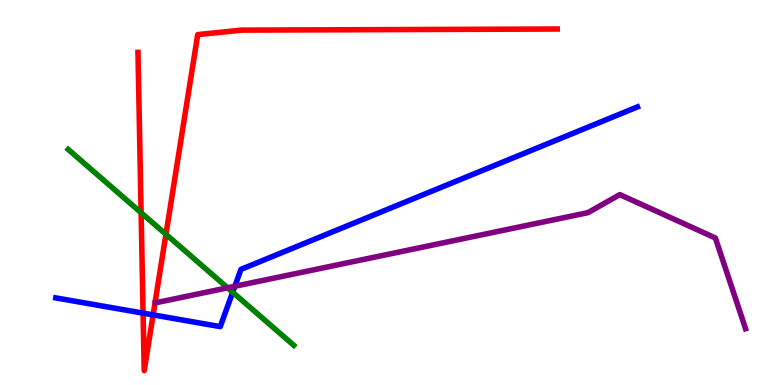[{'lines': ['blue', 'red'], 'intersections': [{'x': 1.85, 'y': 1.87}, {'x': 1.98, 'y': 1.82}]}, {'lines': ['green', 'red'], 'intersections': [{'x': 1.82, 'y': 4.47}, {'x': 2.14, 'y': 3.91}]}, {'lines': ['purple', 'red'], 'intersections': []}, {'lines': ['blue', 'green'], 'intersections': [{'x': 3.0, 'y': 2.41}]}, {'lines': ['blue', 'purple'], 'intersections': [{'x': 3.03, 'y': 2.56}]}, {'lines': ['green', 'purple'], 'intersections': [{'x': 2.94, 'y': 2.52}]}]